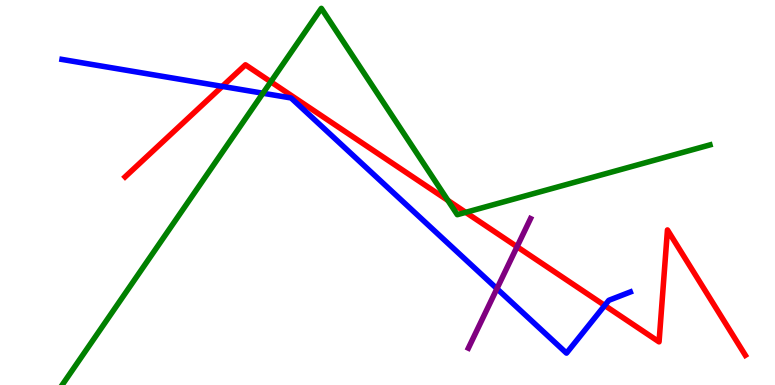[{'lines': ['blue', 'red'], 'intersections': [{'x': 2.87, 'y': 7.76}, {'x': 7.8, 'y': 2.07}]}, {'lines': ['green', 'red'], 'intersections': [{'x': 3.49, 'y': 7.88}, {'x': 5.78, 'y': 4.79}, {'x': 6.01, 'y': 4.48}]}, {'lines': ['purple', 'red'], 'intersections': [{'x': 6.67, 'y': 3.59}]}, {'lines': ['blue', 'green'], 'intersections': [{'x': 3.39, 'y': 7.58}]}, {'lines': ['blue', 'purple'], 'intersections': [{'x': 6.41, 'y': 2.5}]}, {'lines': ['green', 'purple'], 'intersections': []}]